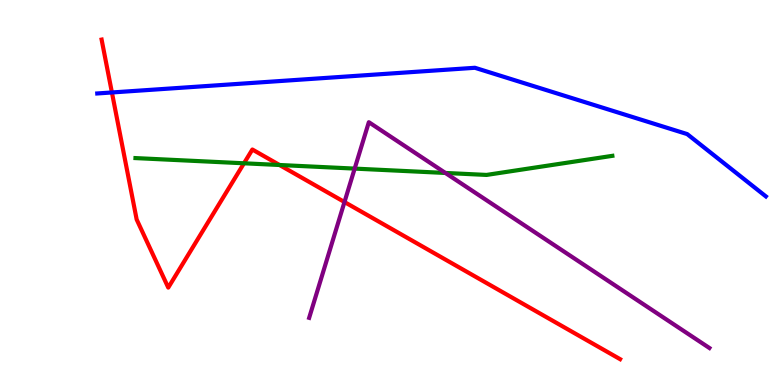[{'lines': ['blue', 'red'], 'intersections': [{'x': 1.44, 'y': 7.6}]}, {'lines': ['green', 'red'], 'intersections': [{'x': 3.15, 'y': 5.76}, {'x': 3.61, 'y': 5.71}]}, {'lines': ['purple', 'red'], 'intersections': [{'x': 4.44, 'y': 4.75}]}, {'lines': ['blue', 'green'], 'intersections': []}, {'lines': ['blue', 'purple'], 'intersections': []}, {'lines': ['green', 'purple'], 'intersections': [{'x': 4.58, 'y': 5.62}, {'x': 5.75, 'y': 5.51}]}]